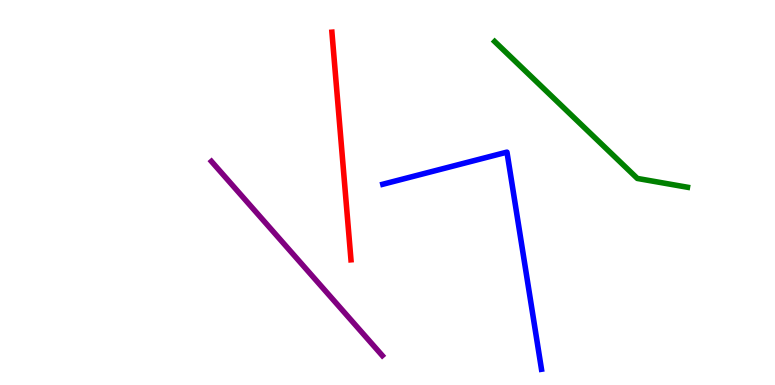[{'lines': ['blue', 'red'], 'intersections': []}, {'lines': ['green', 'red'], 'intersections': []}, {'lines': ['purple', 'red'], 'intersections': []}, {'lines': ['blue', 'green'], 'intersections': []}, {'lines': ['blue', 'purple'], 'intersections': []}, {'lines': ['green', 'purple'], 'intersections': []}]